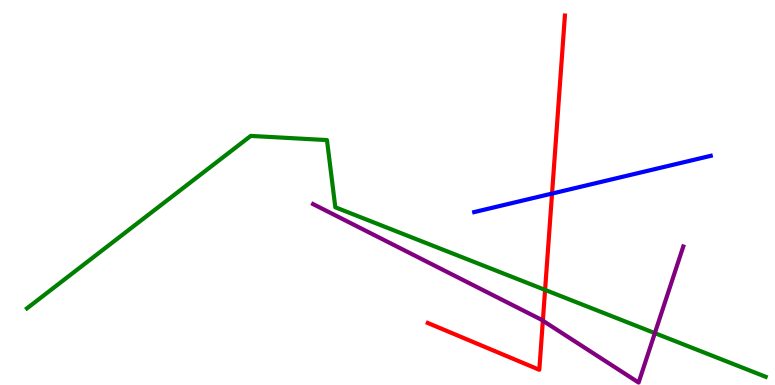[{'lines': ['blue', 'red'], 'intersections': [{'x': 7.12, 'y': 4.97}]}, {'lines': ['green', 'red'], 'intersections': [{'x': 7.03, 'y': 2.47}]}, {'lines': ['purple', 'red'], 'intersections': [{'x': 7.0, 'y': 1.67}]}, {'lines': ['blue', 'green'], 'intersections': []}, {'lines': ['blue', 'purple'], 'intersections': []}, {'lines': ['green', 'purple'], 'intersections': [{'x': 8.45, 'y': 1.35}]}]